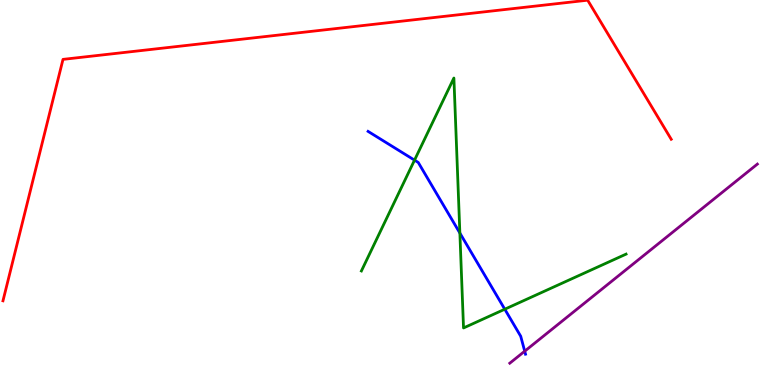[{'lines': ['blue', 'red'], 'intersections': []}, {'lines': ['green', 'red'], 'intersections': []}, {'lines': ['purple', 'red'], 'intersections': []}, {'lines': ['blue', 'green'], 'intersections': [{'x': 5.35, 'y': 5.84}, {'x': 5.93, 'y': 3.95}, {'x': 6.51, 'y': 1.97}]}, {'lines': ['blue', 'purple'], 'intersections': [{'x': 6.77, 'y': 0.878}]}, {'lines': ['green', 'purple'], 'intersections': []}]